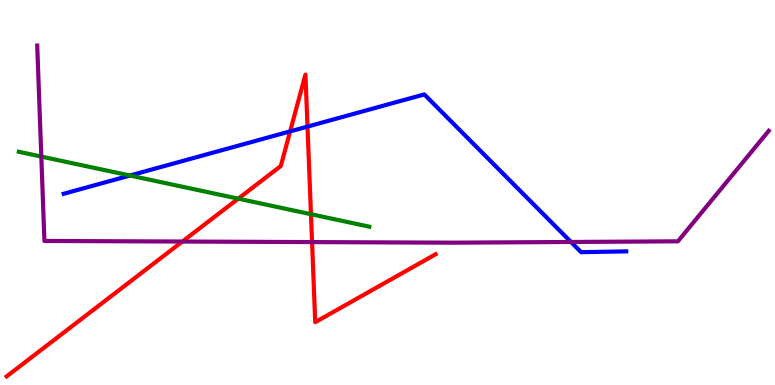[{'lines': ['blue', 'red'], 'intersections': [{'x': 3.74, 'y': 6.59}, {'x': 3.97, 'y': 6.71}]}, {'lines': ['green', 'red'], 'intersections': [{'x': 3.07, 'y': 4.84}, {'x': 4.01, 'y': 4.44}]}, {'lines': ['purple', 'red'], 'intersections': [{'x': 2.35, 'y': 3.73}, {'x': 4.03, 'y': 3.71}]}, {'lines': ['blue', 'green'], 'intersections': [{'x': 1.68, 'y': 5.44}]}, {'lines': ['blue', 'purple'], 'intersections': [{'x': 7.37, 'y': 3.72}]}, {'lines': ['green', 'purple'], 'intersections': [{'x': 0.533, 'y': 5.93}]}]